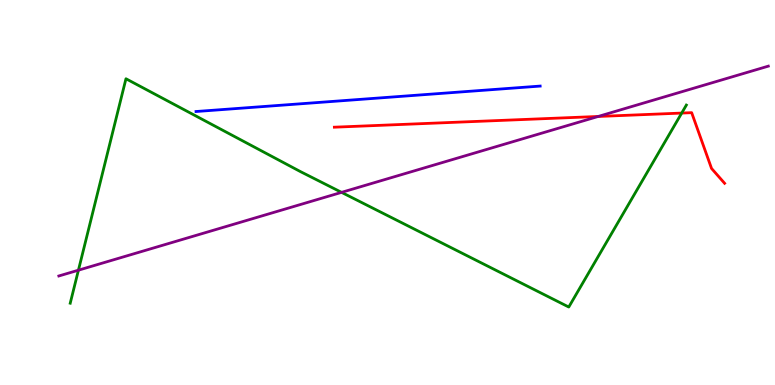[{'lines': ['blue', 'red'], 'intersections': []}, {'lines': ['green', 'red'], 'intersections': [{'x': 8.8, 'y': 7.06}]}, {'lines': ['purple', 'red'], 'intersections': [{'x': 7.72, 'y': 6.97}]}, {'lines': ['blue', 'green'], 'intersections': []}, {'lines': ['blue', 'purple'], 'intersections': []}, {'lines': ['green', 'purple'], 'intersections': [{'x': 1.01, 'y': 2.98}, {'x': 4.41, 'y': 5.0}]}]